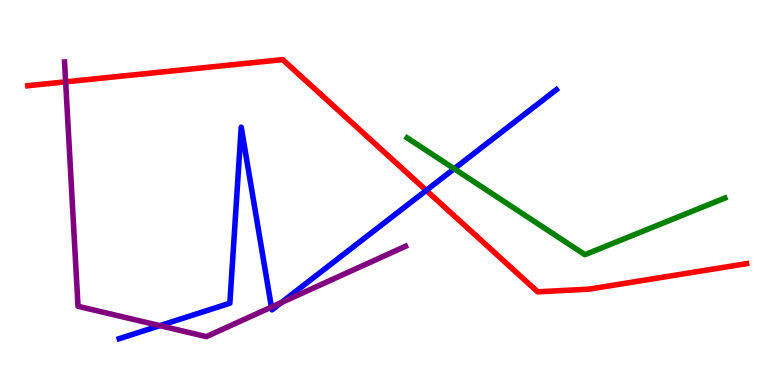[{'lines': ['blue', 'red'], 'intersections': [{'x': 5.5, 'y': 5.06}]}, {'lines': ['green', 'red'], 'intersections': []}, {'lines': ['purple', 'red'], 'intersections': [{'x': 0.847, 'y': 7.87}]}, {'lines': ['blue', 'green'], 'intersections': [{'x': 5.86, 'y': 5.62}]}, {'lines': ['blue', 'purple'], 'intersections': [{'x': 2.06, 'y': 1.54}, {'x': 3.5, 'y': 2.02}, {'x': 3.63, 'y': 2.14}]}, {'lines': ['green', 'purple'], 'intersections': []}]